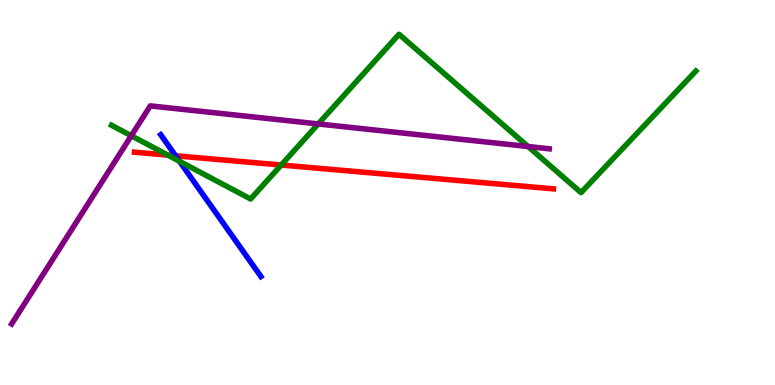[{'lines': ['blue', 'red'], 'intersections': [{'x': 2.27, 'y': 5.95}]}, {'lines': ['green', 'red'], 'intersections': [{'x': 2.17, 'y': 5.97}, {'x': 3.63, 'y': 5.71}]}, {'lines': ['purple', 'red'], 'intersections': []}, {'lines': ['blue', 'green'], 'intersections': [{'x': 2.32, 'y': 5.81}]}, {'lines': ['blue', 'purple'], 'intersections': []}, {'lines': ['green', 'purple'], 'intersections': [{'x': 1.69, 'y': 6.47}, {'x': 4.11, 'y': 6.78}, {'x': 6.81, 'y': 6.19}]}]